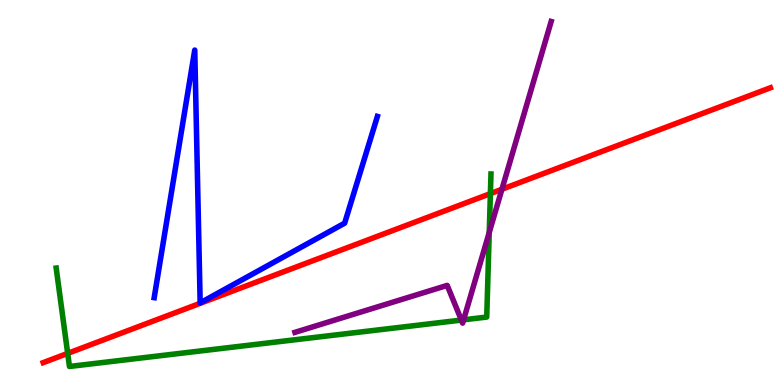[{'lines': ['blue', 'red'], 'intersections': []}, {'lines': ['green', 'red'], 'intersections': [{'x': 0.873, 'y': 0.821}, {'x': 6.33, 'y': 4.97}]}, {'lines': ['purple', 'red'], 'intersections': [{'x': 6.48, 'y': 5.08}]}, {'lines': ['blue', 'green'], 'intersections': []}, {'lines': ['blue', 'purple'], 'intersections': []}, {'lines': ['green', 'purple'], 'intersections': [{'x': 5.95, 'y': 1.69}, {'x': 5.98, 'y': 1.69}, {'x': 6.31, 'y': 3.96}]}]